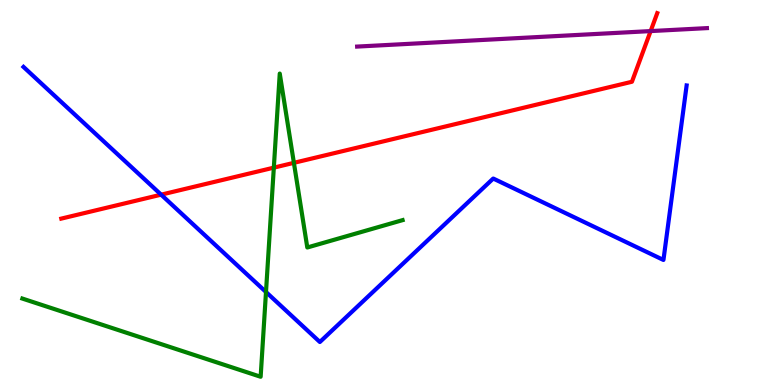[{'lines': ['blue', 'red'], 'intersections': [{'x': 2.08, 'y': 4.94}]}, {'lines': ['green', 'red'], 'intersections': [{'x': 3.53, 'y': 5.65}, {'x': 3.79, 'y': 5.77}]}, {'lines': ['purple', 'red'], 'intersections': [{'x': 8.4, 'y': 9.19}]}, {'lines': ['blue', 'green'], 'intersections': [{'x': 3.43, 'y': 2.42}]}, {'lines': ['blue', 'purple'], 'intersections': []}, {'lines': ['green', 'purple'], 'intersections': []}]